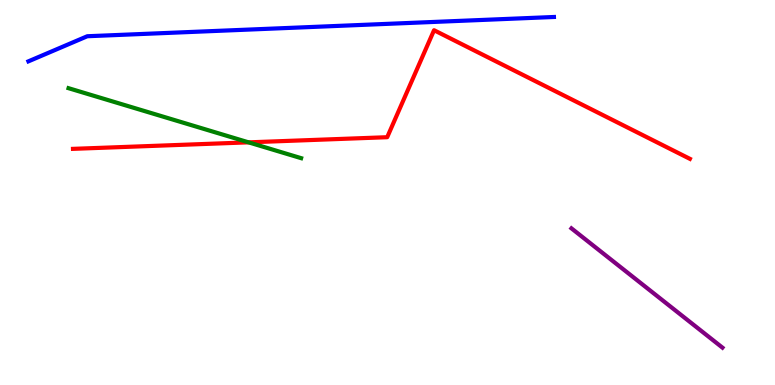[{'lines': ['blue', 'red'], 'intersections': []}, {'lines': ['green', 'red'], 'intersections': [{'x': 3.21, 'y': 6.3}]}, {'lines': ['purple', 'red'], 'intersections': []}, {'lines': ['blue', 'green'], 'intersections': []}, {'lines': ['blue', 'purple'], 'intersections': []}, {'lines': ['green', 'purple'], 'intersections': []}]